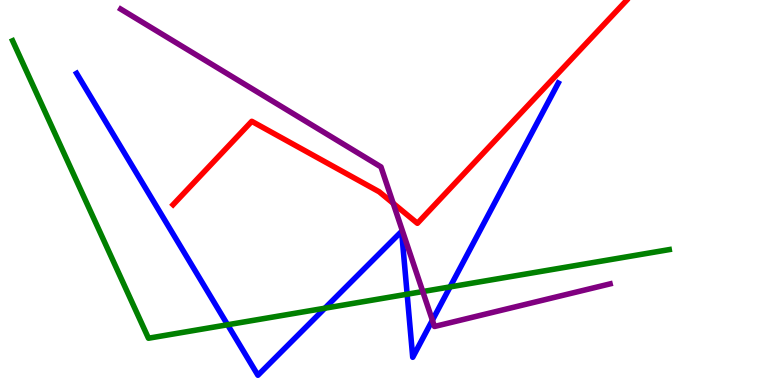[{'lines': ['blue', 'red'], 'intersections': []}, {'lines': ['green', 'red'], 'intersections': []}, {'lines': ['purple', 'red'], 'intersections': [{'x': 5.07, 'y': 4.72}]}, {'lines': ['blue', 'green'], 'intersections': [{'x': 2.94, 'y': 1.56}, {'x': 4.19, 'y': 1.99}, {'x': 5.25, 'y': 2.36}, {'x': 5.81, 'y': 2.55}]}, {'lines': ['blue', 'purple'], 'intersections': [{'x': 5.58, 'y': 1.68}]}, {'lines': ['green', 'purple'], 'intersections': [{'x': 5.46, 'y': 2.43}]}]